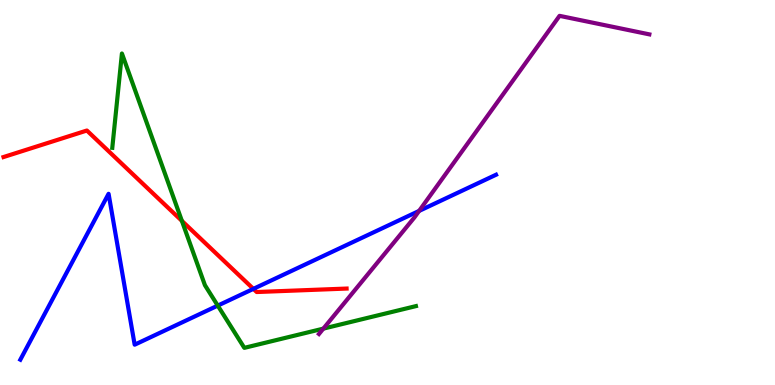[{'lines': ['blue', 'red'], 'intersections': [{'x': 3.27, 'y': 2.5}]}, {'lines': ['green', 'red'], 'intersections': [{'x': 2.35, 'y': 4.26}]}, {'lines': ['purple', 'red'], 'intersections': []}, {'lines': ['blue', 'green'], 'intersections': [{'x': 2.81, 'y': 2.06}]}, {'lines': ['blue', 'purple'], 'intersections': [{'x': 5.41, 'y': 4.52}]}, {'lines': ['green', 'purple'], 'intersections': [{'x': 4.17, 'y': 1.46}]}]